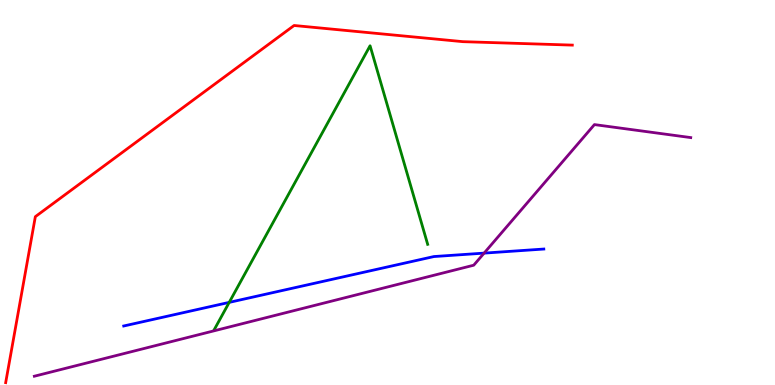[{'lines': ['blue', 'red'], 'intersections': []}, {'lines': ['green', 'red'], 'intersections': []}, {'lines': ['purple', 'red'], 'intersections': []}, {'lines': ['blue', 'green'], 'intersections': [{'x': 2.96, 'y': 2.15}]}, {'lines': ['blue', 'purple'], 'intersections': [{'x': 6.25, 'y': 3.43}]}, {'lines': ['green', 'purple'], 'intersections': []}]